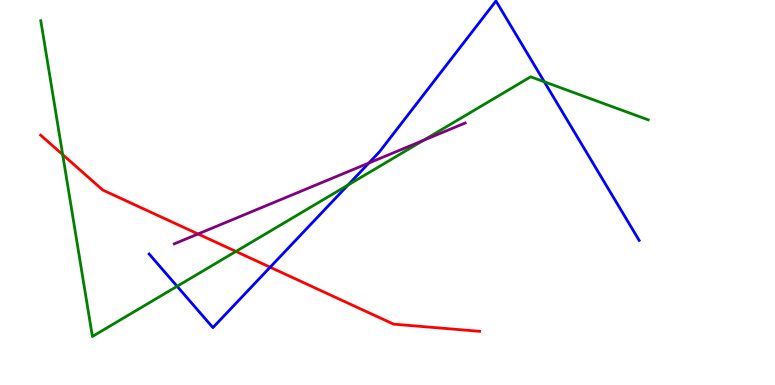[{'lines': ['blue', 'red'], 'intersections': [{'x': 3.49, 'y': 3.06}]}, {'lines': ['green', 'red'], 'intersections': [{'x': 0.809, 'y': 5.98}, {'x': 3.04, 'y': 3.47}]}, {'lines': ['purple', 'red'], 'intersections': [{'x': 2.56, 'y': 3.92}]}, {'lines': ['blue', 'green'], 'intersections': [{'x': 2.29, 'y': 2.56}, {'x': 4.49, 'y': 5.19}, {'x': 7.02, 'y': 7.88}]}, {'lines': ['blue', 'purple'], 'intersections': [{'x': 4.76, 'y': 5.77}]}, {'lines': ['green', 'purple'], 'intersections': [{'x': 5.46, 'y': 6.36}]}]